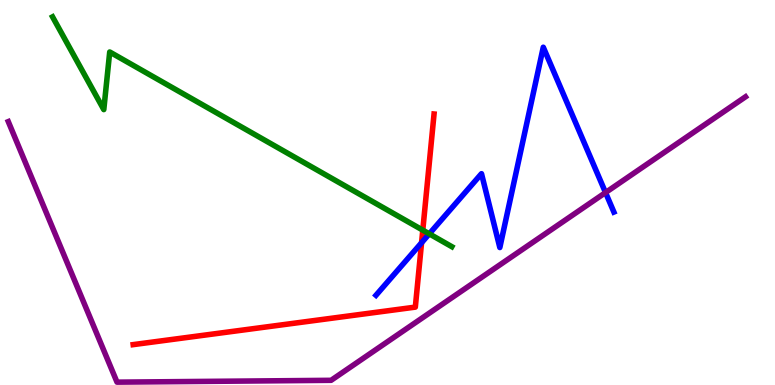[{'lines': ['blue', 'red'], 'intersections': [{'x': 5.44, 'y': 3.7}]}, {'lines': ['green', 'red'], 'intersections': [{'x': 5.46, 'y': 4.02}]}, {'lines': ['purple', 'red'], 'intersections': []}, {'lines': ['blue', 'green'], 'intersections': [{'x': 5.54, 'y': 3.93}]}, {'lines': ['blue', 'purple'], 'intersections': [{'x': 7.81, 'y': 5.0}]}, {'lines': ['green', 'purple'], 'intersections': []}]